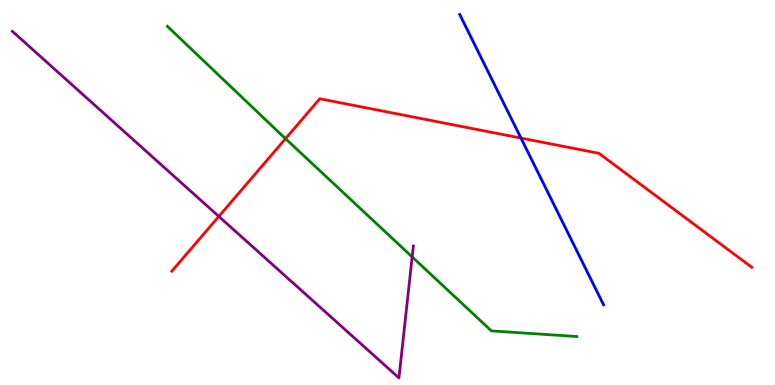[{'lines': ['blue', 'red'], 'intersections': [{'x': 6.72, 'y': 6.41}]}, {'lines': ['green', 'red'], 'intersections': [{'x': 3.68, 'y': 6.4}]}, {'lines': ['purple', 'red'], 'intersections': [{'x': 2.82, 'y': 4.38}]}, {'lines': ['blue', 'green'], 'intersections': []}, {'lines': ['blue', 'purple'], 'intersections': []}, {'lines': ['green', 'purple'], 'intersections': [{'x': 5.32, 'y': 3.33}]}]